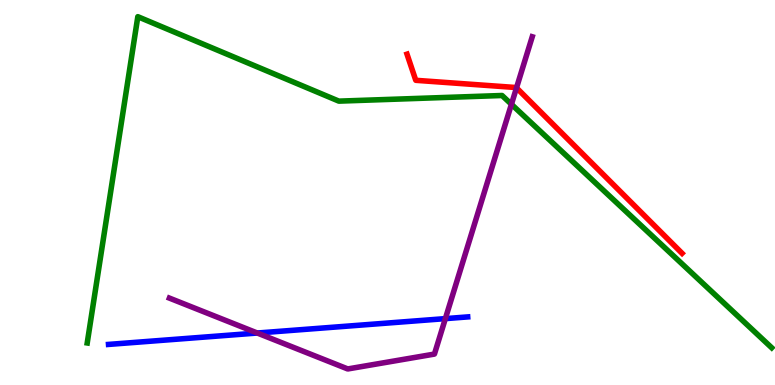[{'lines': ['blue', 'red'], 'intersections': []}, {'lines': ['green', 'red'], 'intersections': []}, {'lines': ['purple', 'red'], 'intersections': [{'x': 6.66, 'y': 7.72}]}, {'lines': ['blue', 'green'], 'intersections': []}, {'lines': ['blue', 'purple'], 'intersections': [{'x': 3.32, 'y': 1.35}, {'x': 5.75, 'y': 1.72}]}, {'lines': ['green', 'purple'], 'intersections': [{'x': 6.6, 'y': 7.29}]}]